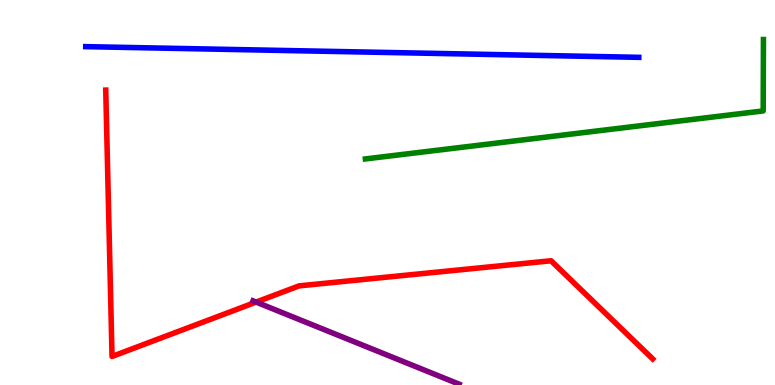[{'lines': ['blue', 'red'], 'intersections': []}, {'lines': ['green', 'red'], 'intersections': []}, {'lines': ['purple', 'red'], 'intersections': [{'x': 3.3, 'y': 2.15}]}, {'lines': ['blue', 'green'], 'intersections': []}, {'lines': ['blue', 'purple'], 'intersections': []}, {'lines': ['green', 'purple'], 'intersections': []}]